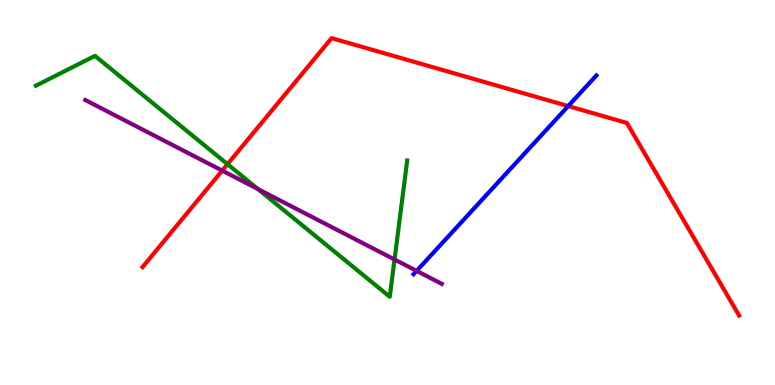[{'lines': ['blue', 'red'], 'intersections': [{'x': 7.33, 'y': 7.24}]}, {'lines': ['green', 'red'], 'intersections': [{'x': 2.94, 'y': 5.74}]}, {'lines': ['purple', 'red'], 'intersections': [{'x': 2.87, 'y': 5.57}]}, {'lines': ['blue', 'green'], 'intersections': []}, {'lines': ['blue', 'purple'], 'intersections': [{'x': 5.38, 'y': 2.96}]}, {'lines': ['green', 'purple'], 'intersections': [{'x': 3.33, 'y': 5.09}, {'x': 5.09, 'y': 3.26}]}]